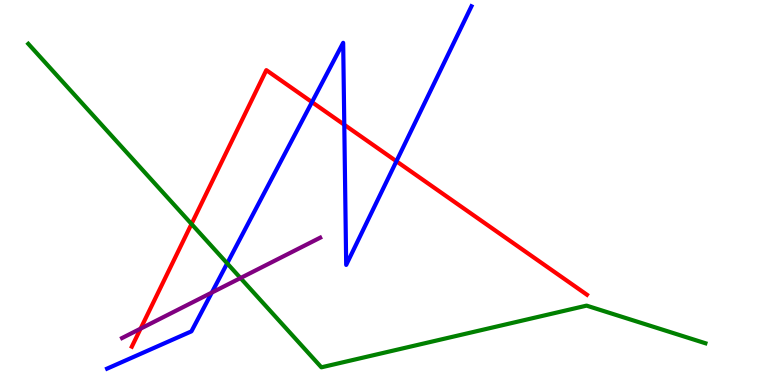[{'lines': ['blue', 'red'], 'intersections': [{'x': 4.03, 'y': 7.35}, {'x': 4.44, 'y': 6.76}, {'x': 5.11, 'y': 5.81}]}, {'lines': ['green', 'red'], 'intersections': [{'x': 2.47, 'y': 4.18}]}, {'lines': ['purple', 'red'], 'intersections': [{'x': 1.81, 'y': 1.46}]}, {'lines': ['blue', 'green'], 'intersections': [{'x': 2.93, 'y': 3.16}]}, {'lines': ['blue', 'purple'], 'intersections': [{'x': 2.73, 'y': 2.4}]}, {'lines': ['green', 'purple'], 'intersections': [{'x': 3.1, 'y': 2.78}]}]